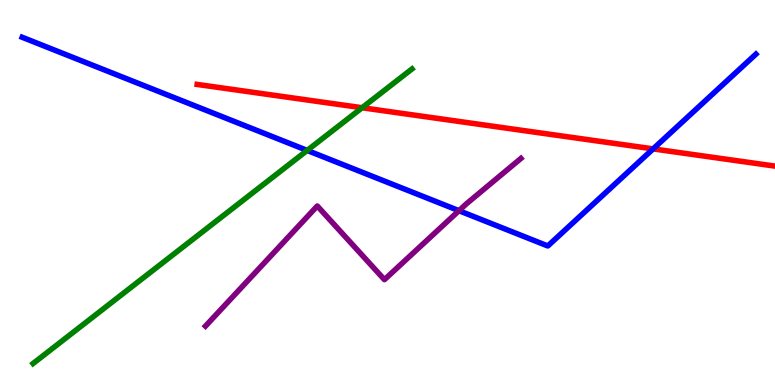[{'lines': ['blue', 'red'], 'intersections': [{'x': 8.43, 'y': 6.13}]}, {'lines': ['green', 'red'], 'intersections': [{'x': 4.67, 'y': 7.2}]}, {'lines': ['purple', 'red'], 'intersections': []}, {'lines': ['blue', 'green'], 'intersections': [{'x': 3.96, 'y': 6.09}]}, {'lines': ['blue', 'purple'], 'intersections': [{'x': 5.92, 'y': 4.53}]}, {'lines': ['green', 'purple'], 'intersections': []}]